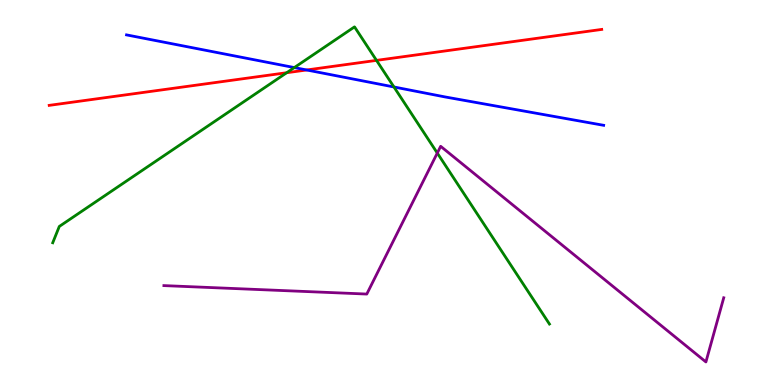[{'lines': ['blue', 'red'], 'intersections': [{'x': 3.96, 'y': 8.18}]}, {'lines': ['green', 'red'], 'intersections': [{'x': 3.7, 'y': 8.11}, {'x': 4.86, 'y': 8.43}]}, {'lines': ['purple', 'red'], 'intersections': []}, {'lines': ['blue', 'green'], 'intersections': [{'x': 3.8, 'y': 8.24}, {'x': 5.08, 'y': 7.74}]}, {'lines': ['blue', 'purple'], 'intersections': []}, {'lines': ['green', 'purple'], 'intersections': [{'x': 5.64, 'y': 6.02}]}]